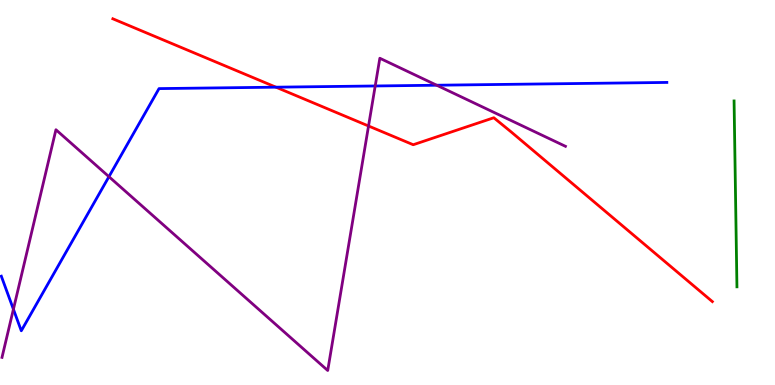[{'lines': ['blue', 'red'], 'intersections': [{'x': 3.56, 'y': 7.74}]}, {'lines': ['green', 'red'], 'intersections': []}, {'lines': ['purple', 'red'], 'intersections': [{'x': 4.76, 'y': 6.73}]}, {'lines': ['blue', 'green'], 'intersections': []}, {'lines': ['blue', 'purple'], 'intersections': [{'x': 0.173, 'y': 1.97}, {'x': 1.41, 'y': 5.41}, {'x': 4.84, 'y': 7.77}, {'x': 5.63, 'y': 7.79}]}, {'lines': ['green', 'purple'], 'intersections': []}]